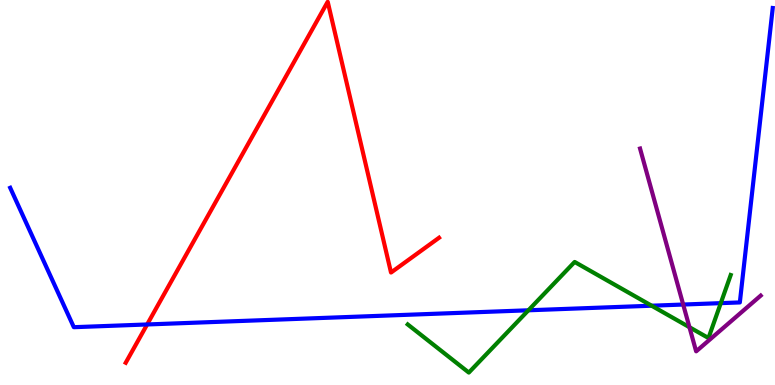[{'lines': ['blue', 'red'], 'intersections': [{'x': 1.9, 'y': 1.57}]}, {'lines': ['green', 'red'], 'intersections': []}, {'lines': ['purple', 'red'], 'intersections': []}, {'lines': ['blue', 'green'], 'intersections': [{'x': 6.82, 'y': 1.94}, {'x': 8.41, 'y': 2.06}, {'x': 9.3, 'y': 2.13}]}, {'lines': ['blue', 'purple'], 'intersections': [{'x': 8.82, 'y': 2.09}]}, {'lines': ['green', 'purple'], 'intersections': [{'x': 8.9, 'y': 1.5}]}]